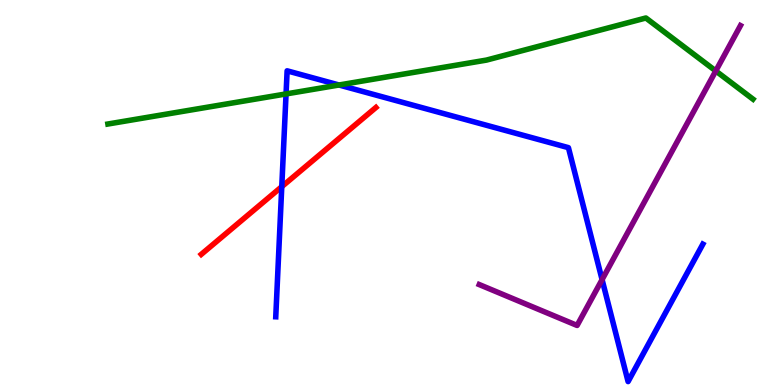[{'lines': ['blue', 'red'], 'intersections': [{'x': 3.64, 'y': 5.15}]}, {'lines': ['green', 'red'], 'intersections': []}, {'lines': ['purple', 'red'], 'intersections': []}, {'lines': ['blue', 'green'], 'intersections': [{'x': 3.69, 'y': 7.56}, {'x': 4.37, 'y': 7.79}]}, {'lines': ['blue', 'purple'], 'intersections': [{'x': 7.77, 'y': 2.74}]}, {'lines': ['green', 'purple'], 'intersections': [{'x': 9.24, 'y': 8.16}]}]